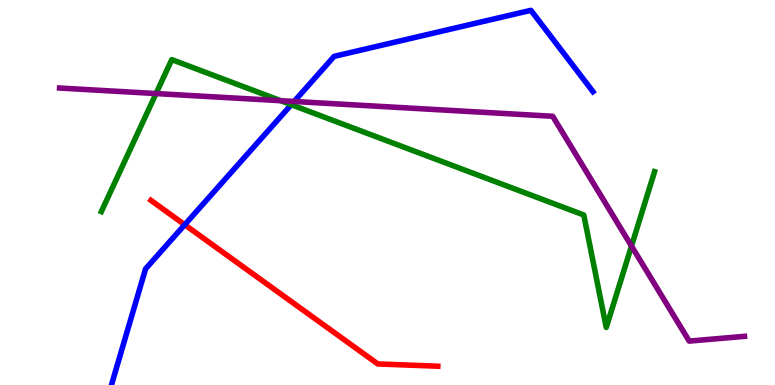[{'lines': ['blue', 'red'], 'intersections': [{'x': 2.38, 'y': 4.16}]}, {'lines': ['green', 'red'], 'intersections': []}, {'lines': ['purple', 'red'], 'intersections': []}, {'lines': ['blue', 'green'], 'intersections': [{'x': 3.76, 'y': 7.28}]}, {'lines': ['blue', 'purple'], 'intersections': [{'x': 3.8, 'y': 7.36}]}, {'lines': ['green', 'purple'], 'intersections': [{'x': 2.01, 'y': 7.57}, {'x': 3.62, 'y': 7.38}, {'x': 8.15, 'y': 3.61}]}]